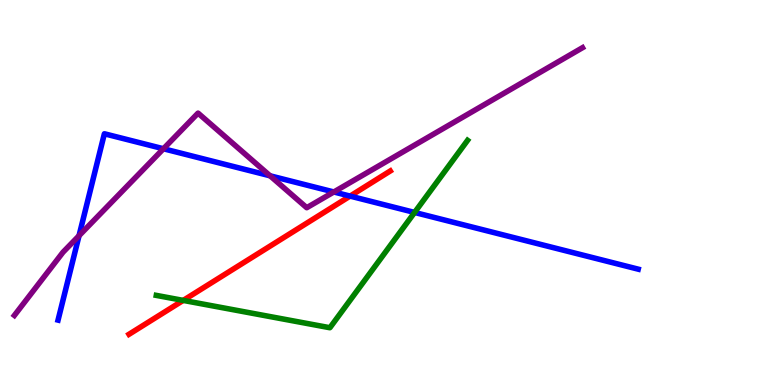[{'lines': ['blue', 'red'], 'intersections': [{'x': 4.52, 'y': 4.91}]}, {'lines': ['green', 'red'], 'intersections': [{'x': 2.36, 'y': 2.2}]}, {'lines': ['purple', 'red'], 'intersections': []}, {'lines': ['blue', 'green'], 'intersections': [{'x': 5.35, 'y': 4.48}]}, {'lines': ['blue', 'purple'], 'intersections': [{'x': 1.02, 'y': 3.88}, {'x': 2.11, 'y': 6.14}, {'x': 3.48, 'y': 5.43}, {'x': 4.31, 'y': 5.01}]}, {'lines': ['green', 'purple'], 'intersections': []}]